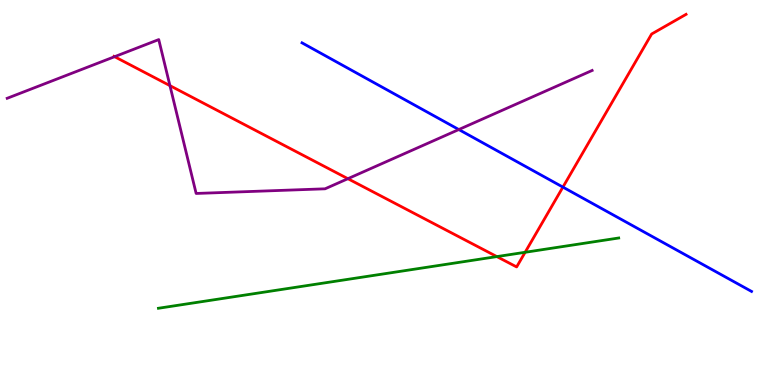[{'lines': ['blue', 'red'], 'intersections': [{'x': 7.26, 'y': 5.14}]}, {'lines': ['green', 'red'], 'intersections': [{'x': 6.41, 'y': 3.34}, {'x': 6.78, 'y': 3.45}]}, {'lines': ['purple', 'red'], 'intersections': [{'x': 1.48, 'y': 8.53}, {'x': 2.19, 'y': 7.78}, {'x': 4.49, 'y': 5.36}]}, {'lines': ['blue', 'green'], 'intersections': []}, {'lines': ['blue', 'purple'], 'intersections': [{'x': 5.92, 'y': 6.64}]}, {'lines': ['green', 'purple'], 'intersections': []}]